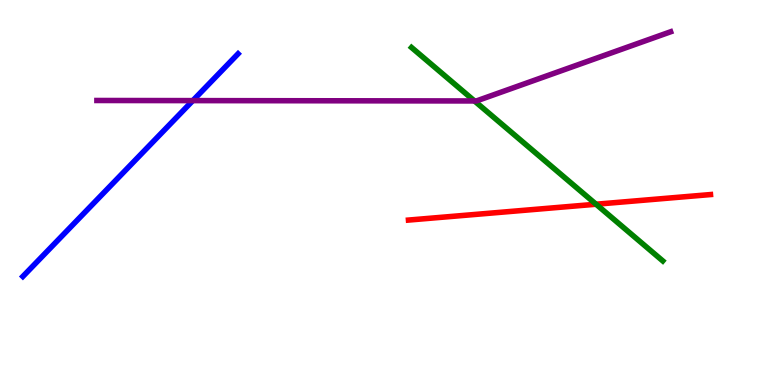[{'lines': ['blue', 'red'], 'intersections': []}, {'lines': ['green', 'red'], 'intersections': [{'x': 7.69, 'y': 4.7}]}, {'lines': ['purple', 'red'], 'intersections': []}, {'lines': ['blue', 'green'], 'intersections': []}, {'lines': ['blue', 'purple'], 'intersections': [{'x': 2.49, 'y': 7.39}]}, {'lines': ['green', 'purple'], 'intersections': [{'x': 6.12, 'y': 7.38}]}]